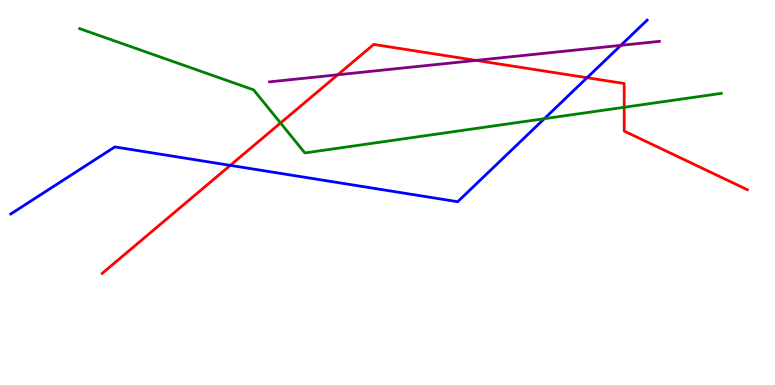[{'lines': ['blue', 'red'], 'intersections': [{'x': 2.97, 'y': 5.7}, {'x': 7.58, 'y': 7.98}]}, {'lines': ['green', 'red'], 'intersections': [{'x': 3.62, 'y': 6.81}, {'x': 8.05, 'y': 7.21}]}, {'lines': ['purple', 'red'], 'intersections': [{'x': 4.36, 'y': 8.06}, {'x': 6.14, 'y': 8.43}]}, {'lines': ['blue', 'green'], 'intersections': [{'x': 7.02, 'y': 6.92}]}, {'lines': ['blue', 'purple'], 'intersections': [{'x': 8.01, 'y': 8.82}]}, {'lines': ['green', 'purple'], 'intersections': []}]